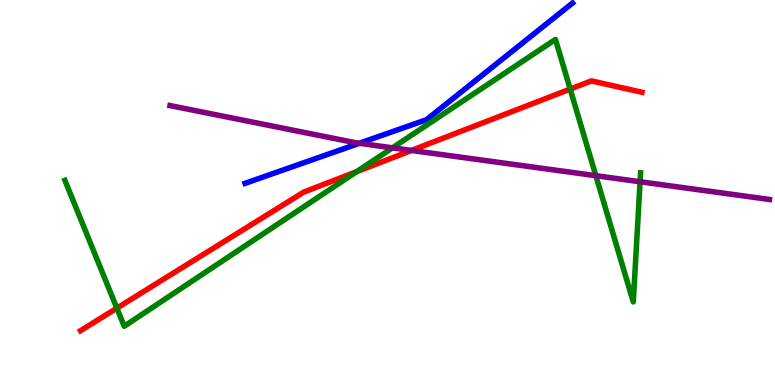[{'lines': ['blue', 'red'], 'intersections': []}, {'lines': ['green', 'red'], 'intersections': [{'x': 1.51, 'y': 2.0}, {'x': 4.6, 'y': 5.54}, {'x': 7.36, 'y': 7.69}]}, {'lines': ['purple', 'red'], 'intersections': [{'x': 5.31, 'y': 6.09}]}, {'lines': ['blue', 'green'], 'intersections': []}, {'lines': ['blue', 'purple'], 'intersections': [{'x': 4.64, 'y': 6.28}]}, {'lines': ['green', 'purple'], 'intersections': [{'x': 5.06, 'y': 6.16}, {'x': 7.69, 'y': 5.44}, {'x': 8.26, 'y': 5.28}]}]